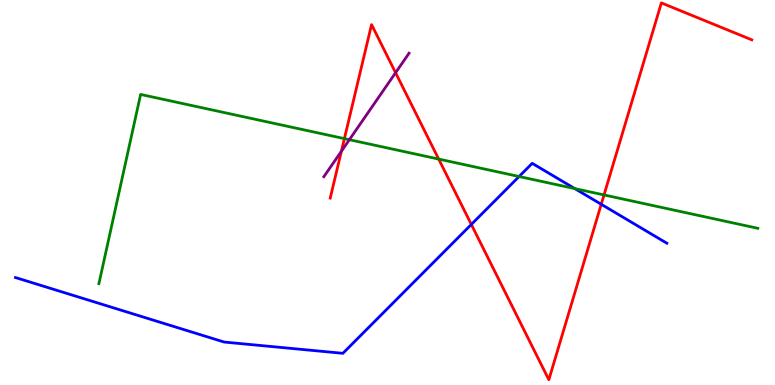[{'lines': ['blue', 'red'], 'intersections': [{'x': 6.08, 'y': 4.17}, {'x': 7.76, 'y': 4.69}]}, {'lines': ['green', 'red'], 'intersections': [{'x': 4.44, 'y': 6.4}, {'x': 5.66, 'y': 5.87}, {'x': 7.79, 'y': 4.94}]}, {'lines': ['purple', 'red'], 'intersections': [{'x': 4.4, 'y': 6.07}, {'x': 5.1, 'y': 8.11}]}, {'lines': ['blue', 'green'], 'intersections': [{'x': 6.7, 'y': 5.42}, {'x': 7.42, 'y': 5.1}]}, {'lines': ['blue', 'purple'], 'intersections': []}, {'lines': ['green', 'purple'], 'intersections': [{'x': 4.51, 'y': 6.37}]}]